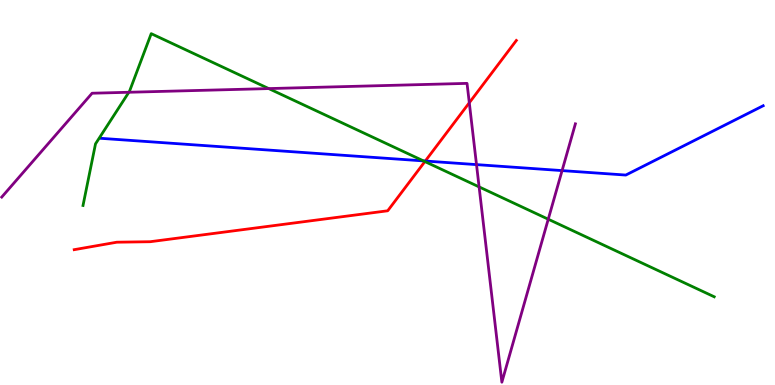[{'lines': ['blue', 'red'], 'intersections': [{'x': 5.49, 'y': 5.82}]}, {'lines': ['green', 'red'], 'intersections': [{'x': 5.48, 'y': 5.8}]}, {'lines': ['purple', 'red'], 'intersections': [{'x': 6.06, 'y': 7.33}]}, {'lines': ['blue', 'green'], 'intersections': [{'x': 5.46, 'y': 5.82}]}, {'lines': ['blue', 'purple'], 'intersections': [{'x': 6.15, 'y': 5.72}, {'x': 7.25, 'y': 5.57}]}, {'lines': ['green', 'purple'], 'intersections': [{'x': 1.66, 'y': 7.6}, {'x': 3.47, 'y': 7.7}, {'x': 6.18, 'y': 5.15}, {'x': 7.07, 'y': 4.31}]}]